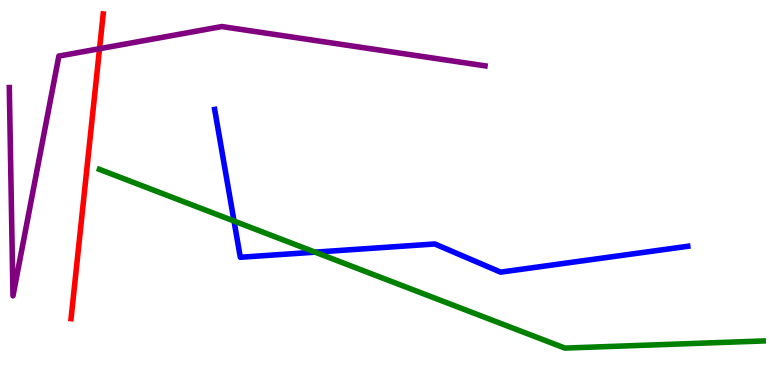[{'lines': ['blue', 'red'], 'intersections': []}, {'lines': ['green', 'red'], 'intersections': []}, {'lines': ['purple', 'red'], 'intersections': [{'x': 1.28, 'y': 8.73}]}, {'lines': ['blue', 'green'], 'intersections': [{'x': 3.02, 'y': 4.26}, {'x': 4.07, 'y': 3.45}]}, {'lines': ['blue', 'purple'], 'intersections': []}, {'lines': ['green', 'purple'], 'intersections': []}]